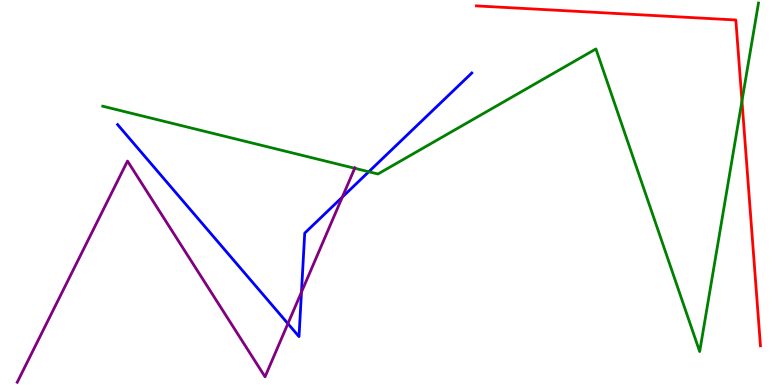[{'lines': ['blue', 'red'], 'intersections': []}, {'lines': ['green', 'red'], 'intersections': [{'x': 9.57, 'y': 7.38}]}, {'lines': ['purple', 'red'], 'intersections': []}, {'lines': ['blue', 'green'], 'intersections': [{'x': 4.76, 'y': 5.54}]}, {'lines': ['blue', 'purple'], 'intersections': [{'x': 3.72, 'y': 1.59}, {'x': 3.89, 'y': 2.41}, {'x': 4.42, 'y': 4.88}]}, {'lines': ['green', 'purple'], 'intersections': [{'x': 4.58, 'y': 5.63}]}]